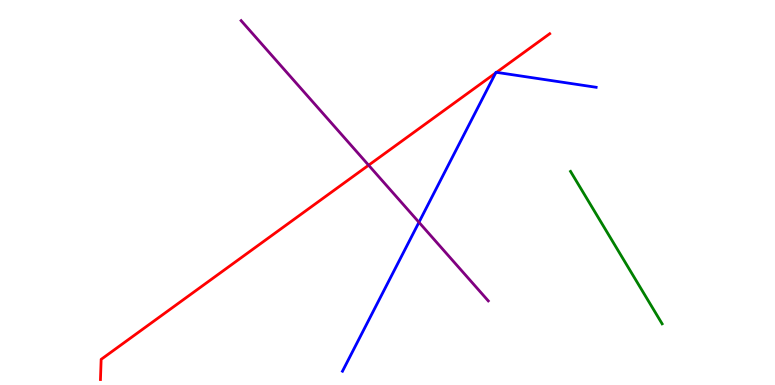[{'lines': ['blue', 'red'], 'intersections': [{'x': 6.4, 'y': 8.1}, {'x': 6.41, 'y': 8.12}]}, {'lines': ['green', 'red'], 'intersections': []}, {'lines': ['purple', 'red'], 'intersections': [{'x': 4.76, 'y': 5.71}]}, {'lines': ['blue', 'green'], 'intersections': []}, {'lines': ['blue', 'purple'], 'intersections': [{'x': 5.41, 'y': 4.23}]}, {'lines': ['green', 'purple'], 'intersections': []}]